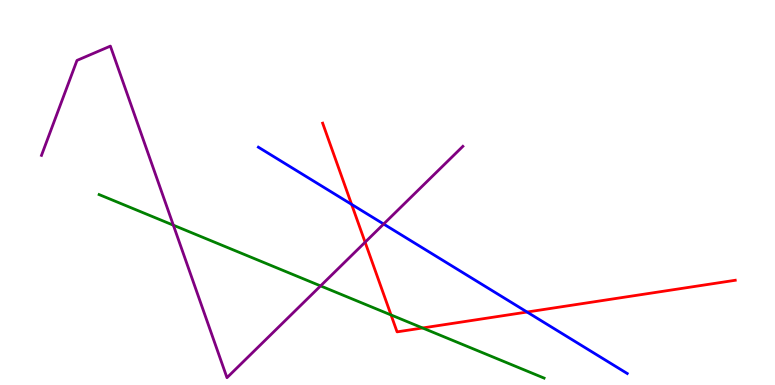[{'lines': ['blue', 'red'], 'intersections': [{'x': 4.54, 'y': 4.69}, {'x': 6.8, 'y': 1.9}]}, {'lines': ['green', 'red'], 'intersections': [{'x': 5.05, 'y': 1.82}, {'x': 5.45, 'y': 1.48}]}, {'lines': ['purple', 'red'], 'intersections': [{'x': 4.71, 'y': 3.71}]}, {'lines': ['blue', 'green'], 'intersections': []}, {'lines': ['blue', 'purple'], 'intersections': [{'x': 4.95, 'y': 4.18}]}, {'lines': ['green', 'purple'], 'intersections': [{'x': 2.24, 'y': 4.15}, {'x': 4.14, 'y': 2.57}]}]